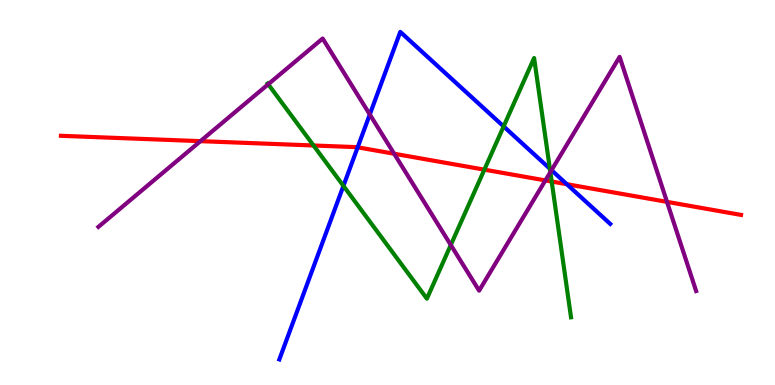[{'lines': ['blue', 'red'], 'intersections': [{'x': 4.62, 'y': 6.17}, {'x': 7.31, 'y': 5.22}]}, {'lines': ['green', 'red'], 'intersections': [{'x': 4.05, 'y': 6.22}, {'x': 6.25, 'y': 5.59}, {'x': 7.12, 'y': 5.29}]}, {'lines': ['purple', 'red'], 'intersections': [{'x': 2.59, 'y': 6.33}, {'x': 5.09, 'y': 6.01}, {'x': 7.04, 'y': 5.31}, {'x': 8.61, 'y': 4.76}]}, {'lines': ['blue', 'green'], 'intersections': [{'x': 4.43, 'y': 5.17}, {'x': 6.5, 'y': 6.72}, {'x': 7.1, 'y': 5.62}]}, {'lines': ['blue', 'purple'], 'intersections': [{'x': 4.77, 'y': 7.03}, {'x': 7.12, 'y': 5.58}]}, {'lines': ['green', 'purple'], 'intersections': [{'x': 3.46, 'y': 7.81}, {'x': 5.82, 'y': 3.64}, {'x': 7.1, 'y': 5.53}]}]